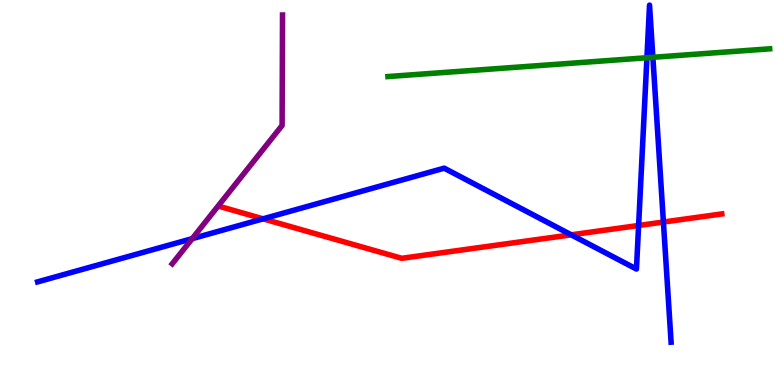[{'lines': ['blue', 'red'], 'intersections': [{'x': 3.39, 'y': 4.32}, {'x': 7.37, 'y': 3.9}, {'x': 8.24, 'y': 4.14}, {'x': 8.56, 'y': 4.23}]}, {'lines': ['green', 'red'], 'intersections': []}, {'lines': ['purple', 'red'], 'intersections': []}, {'lines': ['blue', 'green'], 'intersections': [{'x': 8.35, 'y': 8.5}, {'x': 8.42, 'y': 8.51}]}, {'lines': ['blue', 'purple'], 'intersections': [{'x': 2.48, 'y': 3.8}]}, {'lines': ['green', 'purple'], 'intersections': []}]